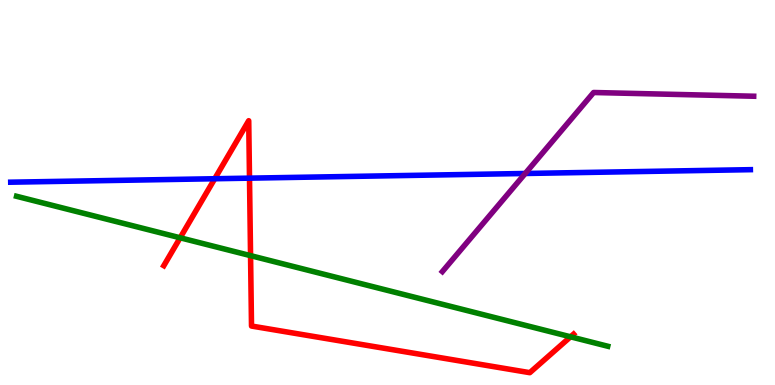[{'lines': ['blue', 'red'], 'intersections': [{'x': 2.77, 'y': 5.36}, {'x': 3.22, 'y': 5.37}]}, {'lines': ['green', 'red'], 'intersections': [{'x': 2.32, 'y': 3.82}, {'x': 3.23, 'y': 3.36}, {'x': 7.36, 'y': 1.25}]}, {'lines': ['purple', 'red'], 'intersections': []}, {'lines': ['blue', 'green'], 'intersections': []}, {'lines': ['blue', 'purple'], 'intersections': [{'x': 6.78, 'y': 5.49}]}, {'lines': ['green', 'purple'], 'intersections': []}]